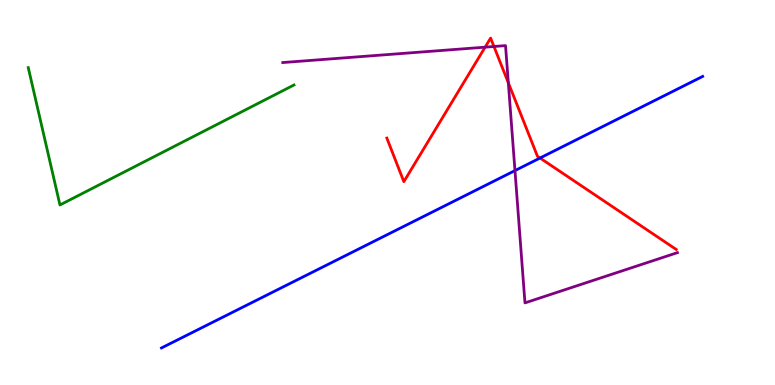[{'lines': ['blue', 'red'], 'intersections': [{'x': 6.97, 'y': 5.9}]}, {'lines': ['green', 'red'], 'intersections': []}, {'lines': ['purple', 'red'], 'intersections': [{'x': 6.26, 'y': 8.77}, {'x': 6.37, 'y': 8.79}, {'x': 6.56, 'y': 7.85}]}, {'lines': ['blue', 'green'], 'intersections': []}, {'lines': ['blue', 'purple'], 'intersections': [{'x': 6.64, 'y': 5.57}]}, {'lines': ['green', 'purple'], 'intersections': []}]